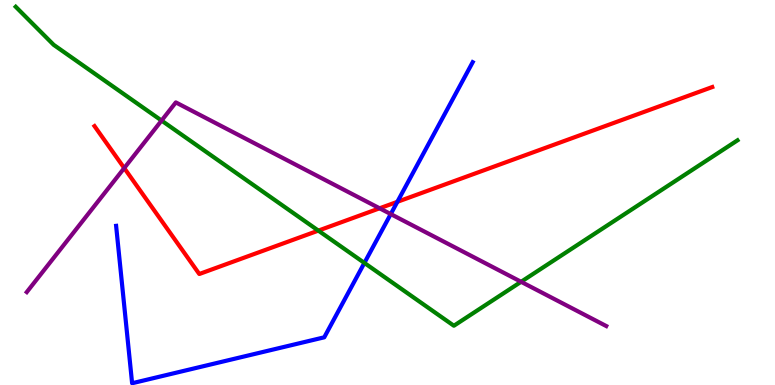[{'lines': ['blue', 'red'], 'intersections': [{'x': 5.13, 'y': 4.76}]}, {'lines': ['green', 'red'], 'intersections': [{'x': 4.11, 'y': 4.01}]}, {'lines': ['purple', 'red'], 'intersections': [{'x': 1.6, 'y': 5.63}, {'x': 4.9, 'y': 4.59}]}, {'lines': ['blue', 'green'], 'intersections': [{'x': 4.7, 'y': 3.17}]}, {'lines': ['blue', 'purple'], 'intersections': [{'x': 5.04, 'y': 4.44}]}, {'lines': ['green', 'purple'], 'intersections': [{'x': 2.08, 'y': 6.87}, {'x': 6.72, 'y': 2.68}]}]